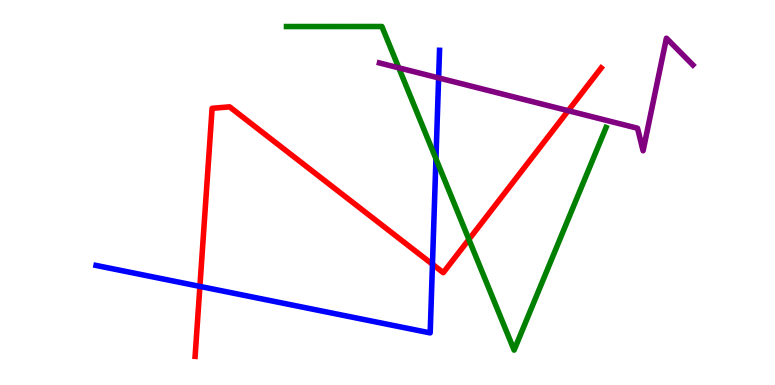[{'lines': ['blue', 'red'], 'intersections': [{'x': 2.58, 'y': 2.56}, {'x': 5.58, 'y': 3.14}]}, {'lines': ['green', 'red'], 'intersections': [{'x': 6.05, 'y': 3.78}]}, {'lines': ['purple', 'red'], 'intersections': [{'x': 7.33, 'y': 7.12}]}, {'lines': ['blue', 'green'], 'intersections': [{'x': 5.63, 'y': 5.88}]}, {'lines': ['blue', 'purple'], 'intersections': [{'x': 5.66, 'y': 7.98}]}, {'lines': ['green', 'purple'], 'intersections': [{'x': 5.15, 'y': 8.24}]}]